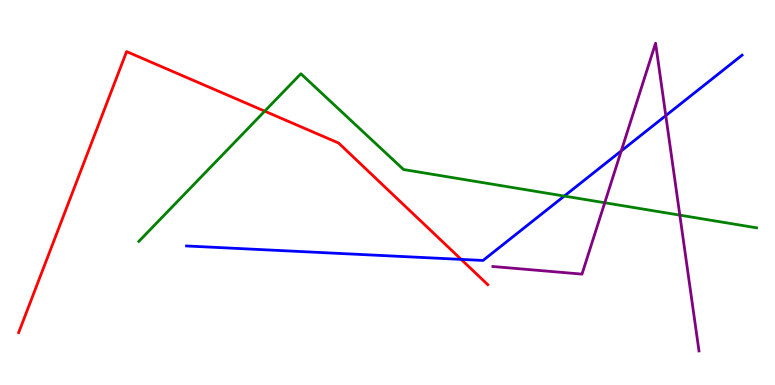[{'lines': ['blue', 'red'], 'intersections': [{'x': 5.95, 'y': 3.26}]}, {'lines': ['green', 'red'], 'intersections': [{'x': 3.42, 'y': 7.11}]}, {'lines': ['purple', 'red'], 'intersections': []}, {'lines': ['blue', 'green'], 'intersections': [{'x': 7.28, 'y': 4.91}]}, {'lines': ['blue', 'purple'], 'intersections': [{'x': 8.02, 'y': 6.08}, {'x': 8.59, 'y': 7.0}]}, {'lines': ['green', 'purple'], 'intersections': [{'x': 7.8, 'y': 4.73}, {'x': 8.77, 'y': 4.41}]}]